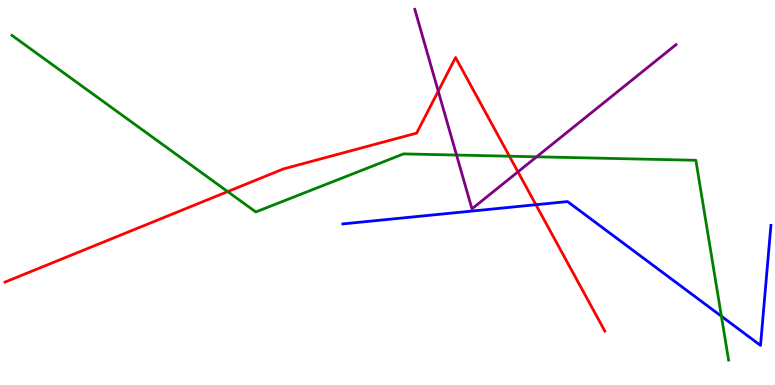[{'lines': ['blue', 'red'], 'intersections': [{'x': 6.91, 'y': 4.68}]}, {'lines': ['green', 'red'], 'intersections': [{'x': 2.94, 'y': 5.02}, {'x': 6.57, 'y': 5.94}]}, {'lines': ['purple', 'red'], 'intersections': [{'x': 5.65, 'y': 7.63}, {'x': 6.68, 'y': 5.54}]}, {'lines': ['blue', 'green'], 'intersections': [{'x': 9.31, 'y': 1.79}]}, {'lines': ['blue', 'purple'], 'intersections': []}, {'lines': ['green', 'purple'], 'intersections': [{'x': 5.89, 'y': 5.97}, {'x': 6.92, 'y': 5.93}]}]